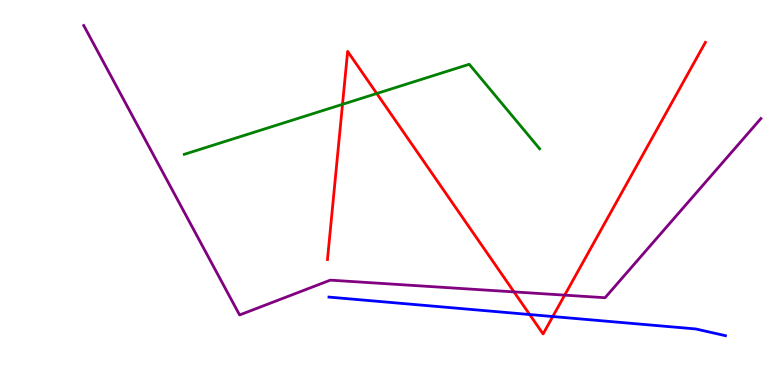[{'lines': ['blue', 'red'], 'intersections': [{'x': 6.83, 'y': 1.83}, {'x': 7.13, 'y': 1.78}]}, {'lines': ['green', 'red'], 'intersections': [{'x': 4.42, 'y': 7.29}, {'x': 4.86, 'y': 7.57}]}, {'lines': ['purple', 'red'], 'intersections': [{'x': 6.63, 'y': 2.42}, {'x': 7.29, 'y': 2.33}]}, {'lines': ['blue', 'green'], 'intersections': []}, {'lines': ['blue', 'purple'], 'intersections': []}, {'lines': ['green', 'purple'], 'intersections': []}]